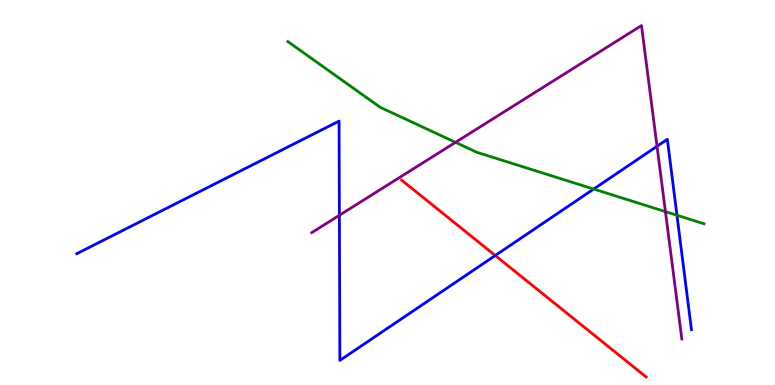[{'lines': ['blue', 'red'], 'intersections': [{'x': 6.39, 'y': 3.36}]}, {'lines': ['green', 'red'], 'intersections': []}, {'lines': ['purple', 'red'], 'intersections': []}, {'lines': ['blue', 'green'], 'intersections': [{'x': 7.66, 'y': 5.09}, {'x': 8.74, 'y': 4.41}]}, {'lines': ['blue', 'purple'], 'intersections': [{'x': 4.38, 'y': 4.41}, {'x': 8.48, 'y': 6.2}]}, {'lines': ['green', 'purple'], 'intersections': [{'x': 5.88, 'y': 6.3}, {'x': 8.59, 'y': 4.5}]}]